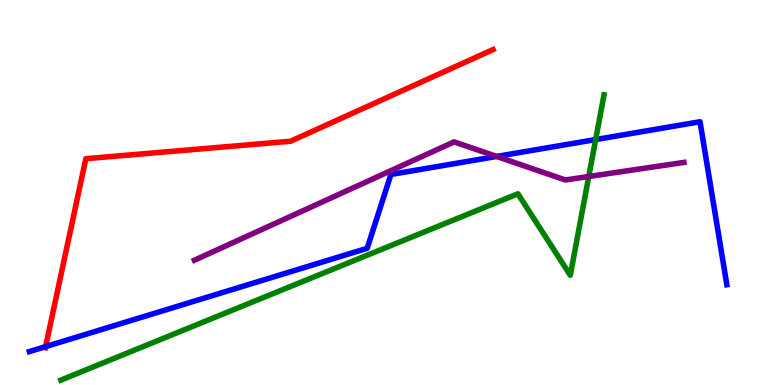[{'lines': ['blue', 'red'], 'intersections': [{'x': 0.588, 'y': 0.997}]}, {'lines': ['green', 'red'], 'intersections': []}, {'lines': ['purple', 'red'], 'intersections': []}, {'lines': ['blue', 'green'], 'intersections': [{'x': 7.69, 'y': 6.38}]}, {'lines': ['blue', 'purple'], 'intersections': [{'x': 6.41, 'y': 5.94}]}, {'lines': ['green', 'purple'], 'intersections': [{'x': 7.6, 'y': 5.42}]}]